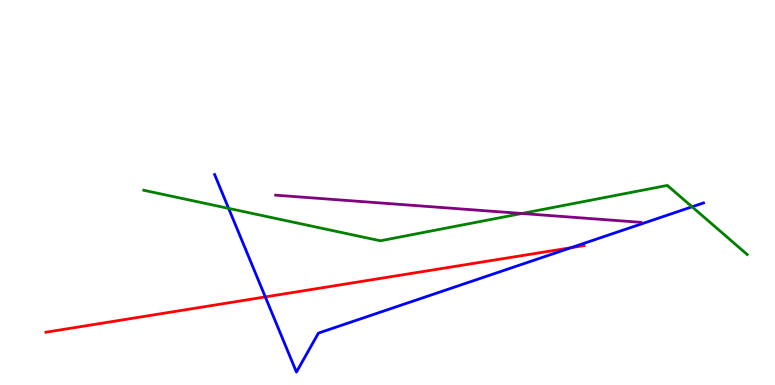[{'lines': ['blue', 'red'], 'intersections': [{'x': 3.42, 'y': 2.29}, {'x': 7.37, 'y': 3.57}]}, {'lines': ['green', 'red'], 'intersections': []}, {'lines': ['purple', 'red'], 'intersections': []}, {'lines': ['blue', 'green'], 'intersections': [{'x': 2.95, 'y': 4.59}, {'x': 8.93, 'y': 4.63}]}, {'lines': ['blue', 'purple'], 'intersections': []}, {'lines': ['green', 'purple'], 'intersections': [{'x': 6.73, 'y': 4.46}]}]